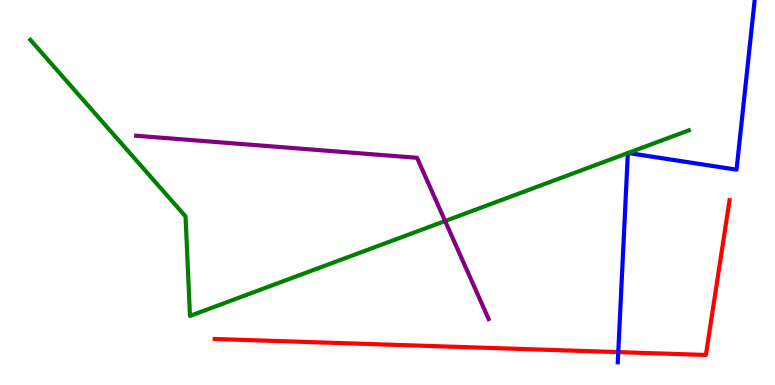[{'lines': ['blue', 'red'], 'intersections': [{'x': 7.98, 'y': 0.854}]}, {'lines': ['green', 'red'], 'intersections': []}, {'lines': ['purple', 'red'], 'intersections': []}, {'lines': ['blue', 'green'], 'intersections': [{'x': 8.1, 'y': 6.03}, {'x': 8.1, 'y': 6.03}]}, {'lines': ['blue', 'purple'], 'intersections': []}, {'lines': ['green', 'purple'], 'intersections': [{'x': 5.74, 'y': 4.26}]}]